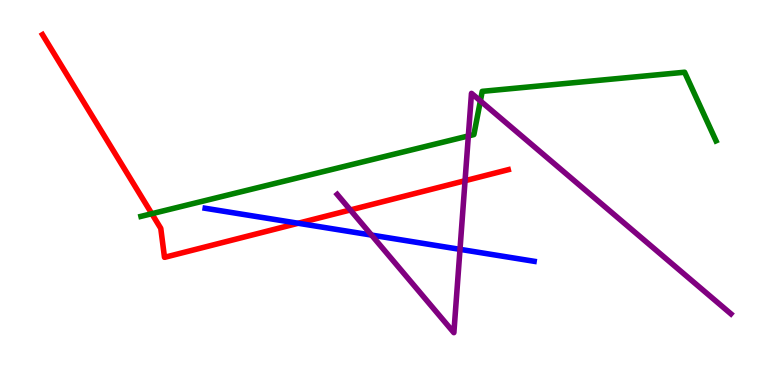[{'lines': ['blue', 'red'], 'intersections': [{'x': 3.85, 'y': 4.2}]}, {'lines': ['green', 'red'], 'intersections': [{'x': 1.96, 'y': 4.45}]}, {'lines': ['purple', 'red'], 'intersections': [{'x': 4.52, 'y': 4.55}, {'x': 6.0, 'y': 5.31}]}, {'lines': ['blue', 'green'], 'intersections': []}, {'lines': ['blue', 'purple'], 'intersections': [{'x': 4.79, 'y': 3.89}, {'x': 5.94, 'y': 3.52}]}, {'lines': ['green', 'purple'], 'intersections': [{'x': 6.04, 'y': 6.47}, {'x': 6.2, 'y': 7.38}]}]